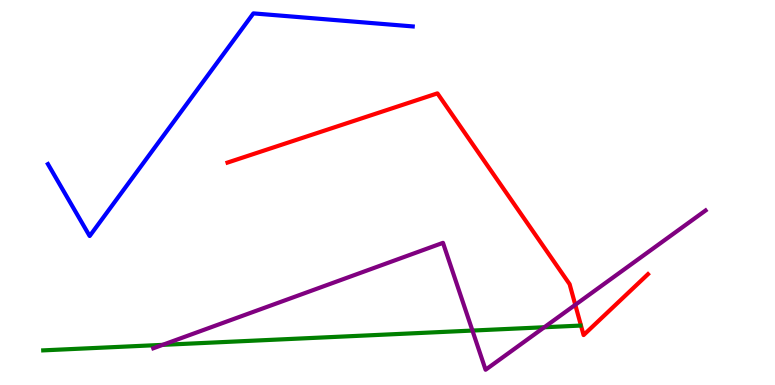[{'lines': ['blue', 'red'], 'intersections': []}, {'lines': ['green', 'red'], 'intersections': []}, {'lines': ['purple', 'red'], 'intersections': [{'x': 7.42, 'y': 2.08}]}, {'lines': ['blue', 'green'], 'intersections': []}, {'lines': ['blue', 'purple'], 'intersections': []}, {'lines': ['green', 'purple'], 'intersections': [{'x': 2.1, 'y': 1.04}, {'x': 6.1, 'y': 1.41}, {'x': 7.02, 'y': 1.5}]}]